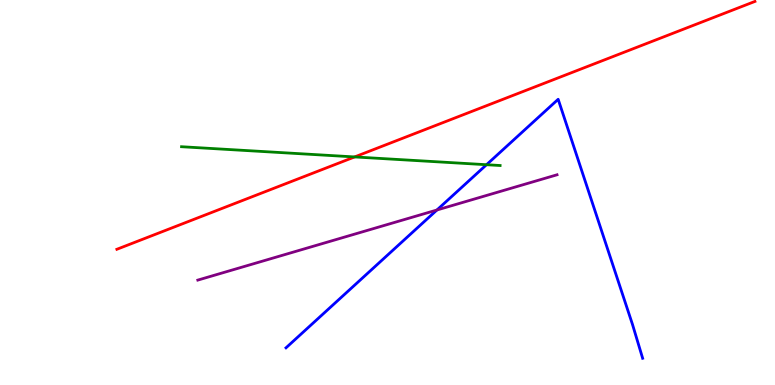[{'lines': ['blue', 'red'], 'intersections': []}, {'lines': ['green', 'red'], 'intersections': [{'x': 4.58, 'y': 5.92}]}, {'lines': ['purple', 'red'], 'intersections': []}, {'lines': ['blue', 'green'], 'intersections': [{'x': 6.28, 'y': 5.72}]}, {'lines': ['blue', 'purple'], 'intersections': [{'x': 5.64, 'y': 4.55}]}, {'lines': ['green', 'purple'], 'intersections': []}]